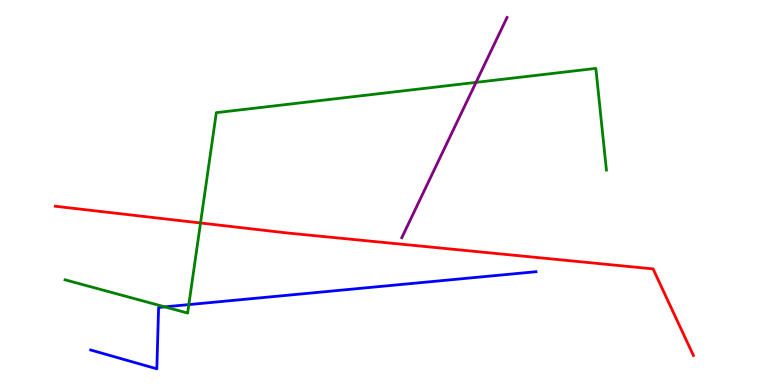[{'lines': ['blue', 'red'], 'intersections': []}, {'lines': ['green', 'red'], 'intersections': [{'x': 2.59, 'y': 4.21}]}, {'lines': ['purple', 'red'], 'intersections': []}, {'lines': ['blue', 'green'], 'intersections': [{'x': 2.13, 'y': 2.03}, {'x': 2.44, 'y': 2.09}]}, {'lines': ['blue', 'purple'], 'intersections': []}, {'lines': ['green', 'purple'], 'intersections': [{'x': 6.14, 'y': 7.86}]}]